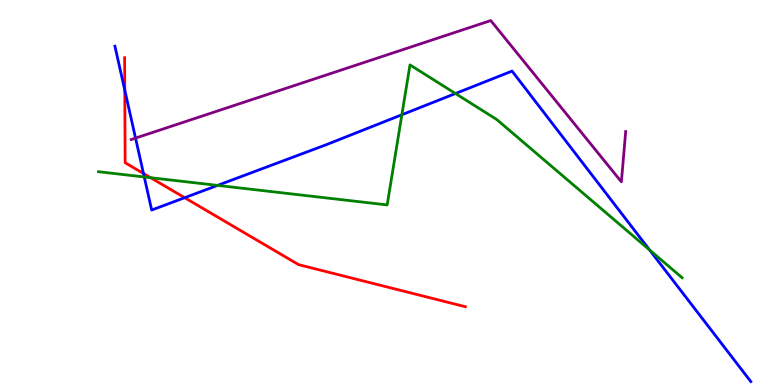[{'lines': ['blue', 'red'], 'intersections': [{'x': 1.61, 'y': 7.66}, {'x': 1.85, 'y': 5.49}, {'x': 2.38, 'y': 4.86}]}, {'lines': ['green', 'red'], 'intersections': [{'x': 1.94, 'y': 5.38}]}, {'lines': ['purple', 'red'], 'intersections': []}, {'lines': ['blue', 'green'], 'intersections': [{'x': 1.86, 'y': 5.4}, {'x': 2.81, 'y': 5.18}, {'x': 5.19, 'y': 7.02}, {'x': 5.88, 'y': 7.57}, {'x': 8.38, 'y': 3.51}]}, {'lines': ['blue', 'purple'], 'intersections': [{'x': 1.75, 'y': 6.41}]}, {'lines': ['green', 'purple'], 'intersections': []}]